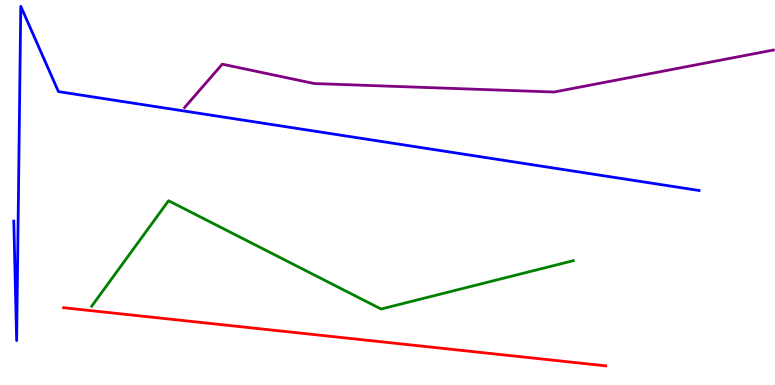[{'lines': ['blue', 'red'], 'intersections': []}, {'lines': ['green', 'red'], 'intersections': []}, {'lines': ['purple', 'red'], 'intersections': []}, {'lines': ['blue', 'green'], 'intersections': []}, {'lines': ['blue', 'purple'], 'intersections': []}, {'lines': ['green', 'purple'], 'intersections': []}]